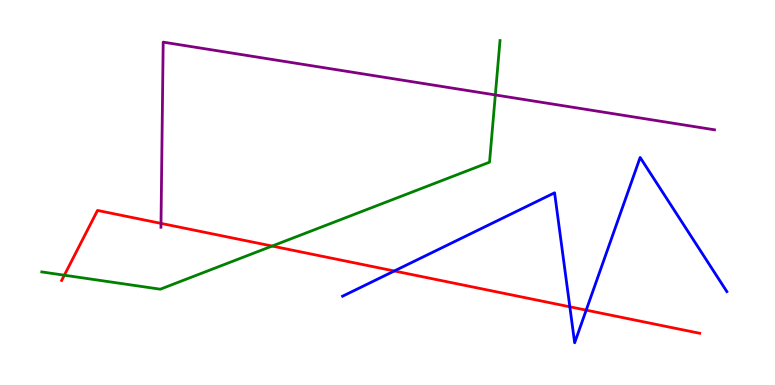[{'lines': ['blue', 'red'], 'intersections': [{'x': 5.09, 'y': 2.96}, {'x': 7.35, 'y': 2.03}, {'x': 7.56, 'y': 1.94}]}, {'lines': ['green', 'red'], 'intersections': [{'x': 0.83, 'y': 2.85}, {'x': 3.51, 'y': 3.61}]}, {'lines': ['purple', 'red'], 'intersections': [{'x': 2.08, 'y': 4.2}]}, {'lines': ['blue', 'green'], 'intersections': []}, {'lines': ['blue', 'purple'], 'intersections': []}, {'lines': ['green', 'purple'], 'intersections': [{'x': 6.39, 'y': 7.53}]}]